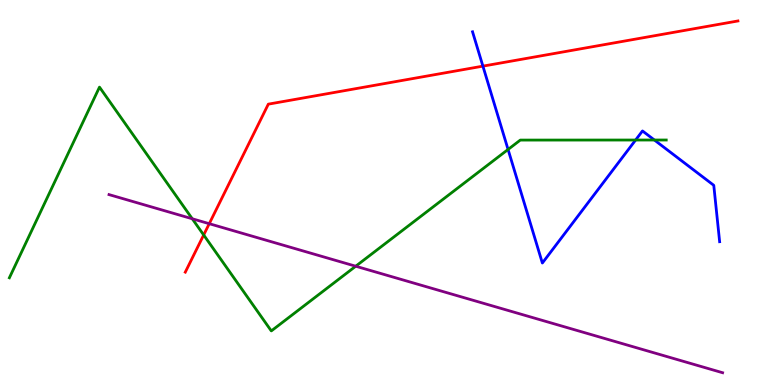[{'lines': ['blue', 'red'], 'intersections': [{'x': 6.23, 'y': 8.28}]}, {'lines': ['green', 'red'], 'intersections': [{'x': 2.63, 'y': 3.9}]}, {'lines': ['purple', 'red'], 'intersections': [{'x': 2.7, 'y': 4.19}]}, {'lines': ['blue', 'green'], 'intersections': [{'x': 6.56, 'y': 6.12}, {'x': 8.2, 'y': 6.36}, {'x': 8.44, 'y': 6.36}]}, {'lines': ['blue', 'purple'], 'intersections': []}, {'lines': ['green', 'purple'], 'intersections': [{'x': 2.48, 'y': 4.32}, {'x': 4.59, 'y': 3.09}]}]